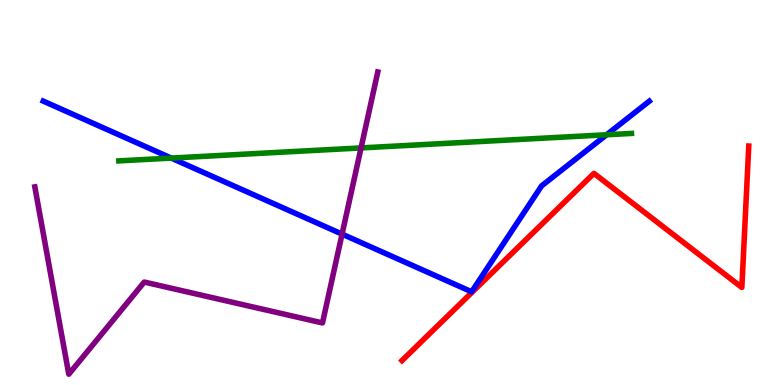[{'lines': ['blue', 'red'], 'intersections': []}, {'lines': ['green', 'red'], 'intersections': []}, {'lines': ['purple', 'red'], 'intersections': []}, {'lines': ['blue', 'green'], 'intersections': [{'x': 2.21, 'y': 5.89}, {'x': 7.83, 'y': 6.5}]}, {'lines': ['blue', 'purple'], 'intersections': [{'x': 4.41, 'y': 3.92}]}, {'lines': ['green', 'purple'], 'intersections': [{'x': 4.66, 'y': 6.16}]}]